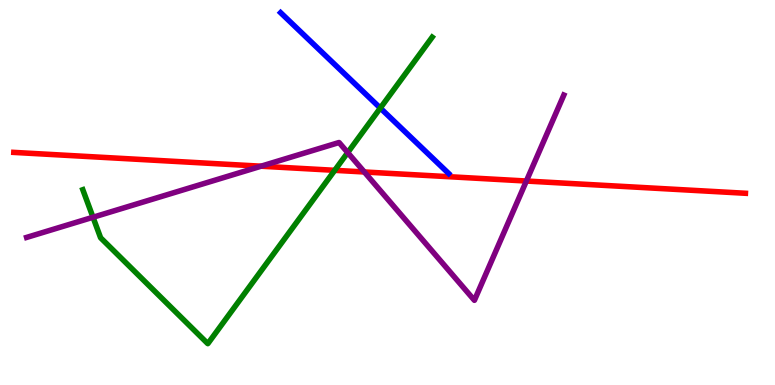[{'lines': ['blue', 'red'], 'intersections': []}, {'lines': ['green', 'red'], 'intersections': [{'x': 4.32, 'y': 5.58}]}, {'lines': ['purple', 'red'], 'intersections': [{'x': 3.37, 'y': 5.68}, {'x': 4.7, 'y': 5.53}, {'x': 6.79, 'y': 5.3}]}, {'lines': ['blue', 'green'], 'intersections': [{'x': 4.91, 'y': 7.19}]}, {'lines': ['blue', 'purple'], 'intersections': []}, {'lines': ['green', 'purple'], 'intersections': [{'x': 1.2, 'y': 4.36}, {'x': 4.49, 'y': 6.04}]}]